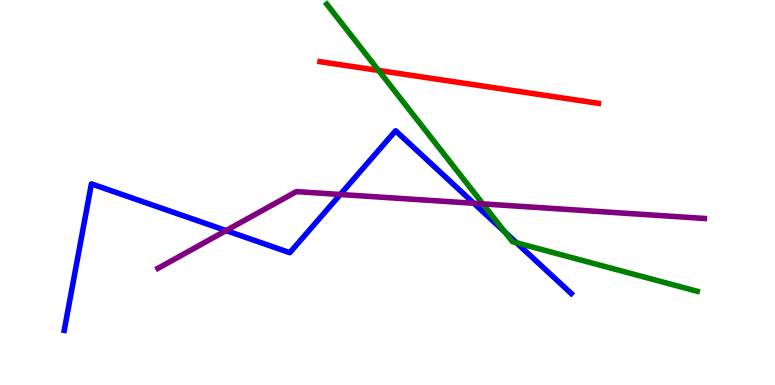[{'lines': ['blue', 'red'], 'intersections': []}, {'lines': ['green', 'red'], 'intersections': [{'x': 4.89, 'y': 8.17}]}, {'lines': ['purple', 'red'], 'intersections': []}, {'lines': ['blue', 'green'], 'intersections': [{'x': 6.51, 'y': 3.97}, {'x': 6.66, 'y': 3.69}]}, {'lines': ['blue', 'purple'], 'intersections': [{'x': 2.92, 'y': 4.01}, {'x': 4.39, 'y': 4.95}, {'x': 6.11, 'y': 4.72}]}, {'lines': ['green', 'purple'], 'intersections': [{'x': 6.23, 'y': 4.7}]}]